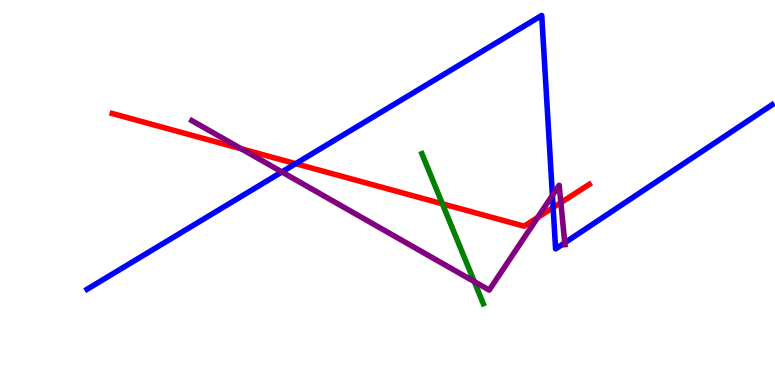[{'lines': ['blue', 'red'], 'intersections': [{'x': 3.81, 'y': 5.75}, {'x': 7.14, 'y': 4.61}]}, {'lines': ['green', 'red'], 'intersections': [{'x': 5.71, 'y': 4.71}]}, {'lines': ['purple', 'red'], 'intersections': [{'x': 3.11, 'y': 6.14}, {'x': 6.94, 'y': 4.35}, {'x': 7.24, 'y': 4.74}]}, {'lines': ['blue', 'green'], 'intersections': []}, {'lines': ['blue', 'purple'], 'intersections': [{'x': 3.64, 'y': 5.53}, {'x': 7.13, 'y': 4.93}, {'x': 7.29, 'y': 3.69}]}, {'lines': ['green', 'purple'], 'intersections': [{'x': 6.12, 'y': 2.69}]}]